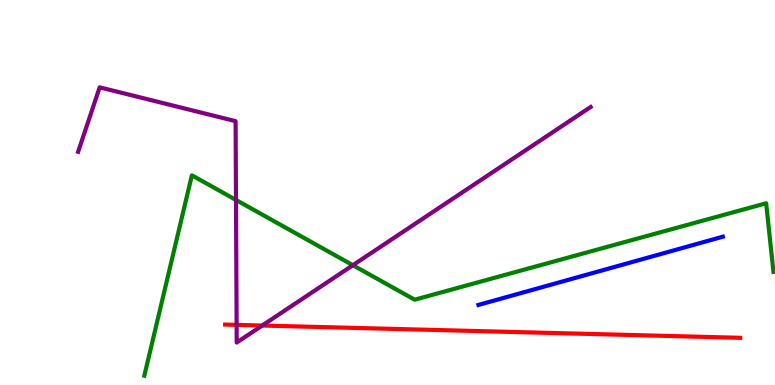[{'lines': ['blue', 'red'], 'intersections': []}, {'lines': ['green', 'red'], 'intersections': []}, {'lines': ['purple', 'red'], 'intersections': [{'x': 3.05, 'y': 1.56}, {'x': 3.38, 'y': 1.54}]}, {'lines': ['blue', 'green'], 'intersections': []}, {'lines': ['blue', 'purple'], 'intersections': []}, {'lines': ['green', 'purple'], 'intersections': [{'x': 3.04, 'y': 4.81}, {'x': 4.55, 'y': 3.11}]}]